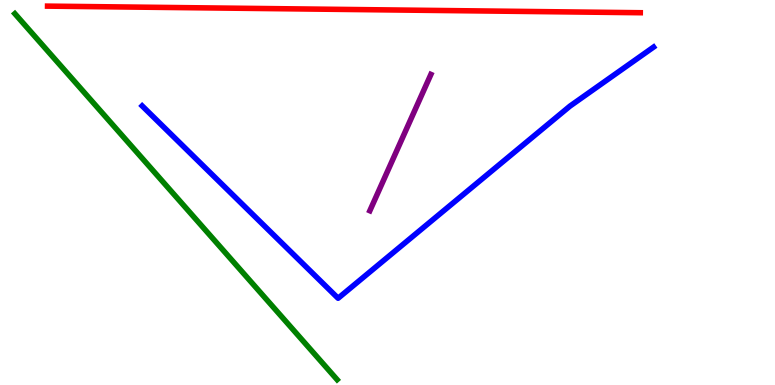[{'lines': ['blue', 'red'], 'intersections': []}, {'lines': ['green', 'red'], 'intersections': []}, {'lines': ['purple', 'red'], 'intersections': []}, {'lines': ['blue', 'green'], 'intersections': []}, {'lines': ['blue', 'purple'], 'intersections': []}, {'lines': ['green', 'purple'], 'intersections': []}]